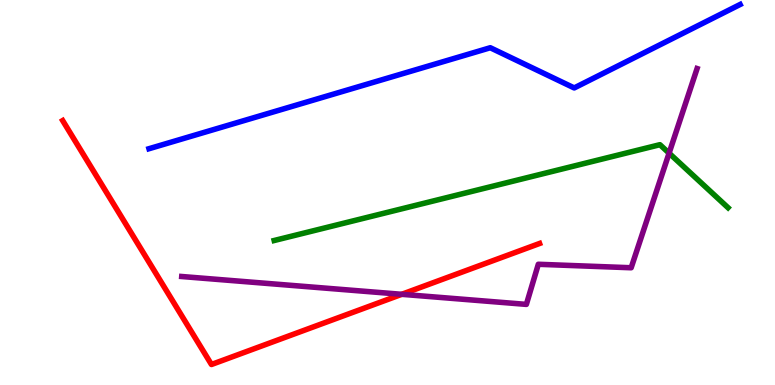[{'lines': ['blue', 'red'], 'intersections': []}, {'lines': ['green', 'red'], 'intersections': []}, {'lines': ['purple', 'red'], 'intersections': [{'x': 5.18, 'y': 2.36}]}, {'lines': ['blue', 'green'], 'intersections': []}, {'lines': ['blue', 'purple'], 'intersections': []}, {'lines': ['green', 'purple'], 'intersections': [{'x': 8.63, 'y': 6.02}]}]